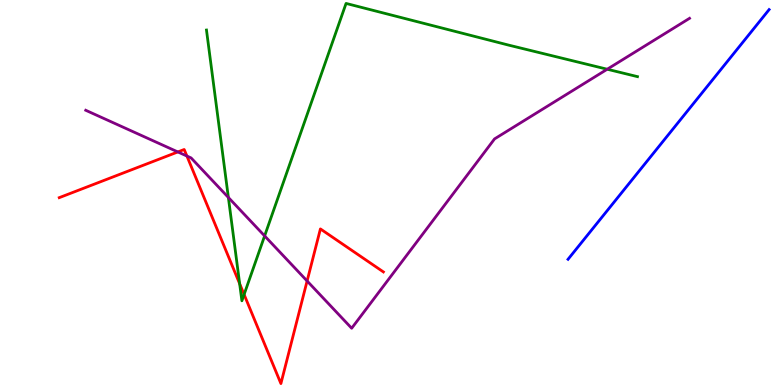[{'lines': ['blue', 'red'], 'intersections': []}, {'lines': ['green', 'red'], 'intersections': [{'x': 3.09, 'y': 2.63}, {'x': 3.15, 'y': 2.35}]}, {'lines': ['purple', 'red'], 'intersections': [{'x': 2.29, 'y': 6.05}, {'x': 2.41, 'y': 5.95}, {'x': 3.96, 'y': 2.7}]}, {'lines': ['blue', 'green'], 'intersections': []}, {'lines': ['blue', 'purple'], 'intersections': []}, {'lines': ['green', 'purple'], 'intersections': [{'x': 2.95, 'y': 4.87}, {'x': 3.41, 'y': 3.87}, {'x': 7.84, 'y': 8.2}]}]